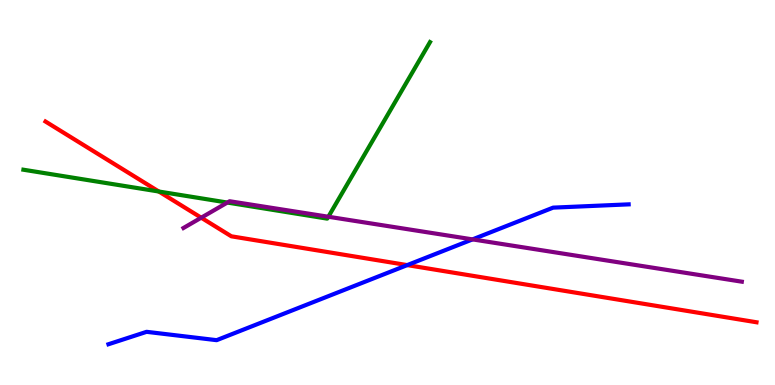[{'lines': ['blue', 'red'], 'intersections': [{'x': 5.25, 'y': 3.11}]}, {'lines': ['green', 'red'], 'intersections': [{'x': 2.05, 'y': 5.03}]}, {'lines': ['purple', 'red'], 'intersections': [{'x': 2.6, 'y': 4.35}]}, {'lines': ['blue', 'green'], 'intersections': []}, {'lines': ['blue', 'purple'], 'intersections': [{'x': 6.1, 'y': 3.78}]}, {'lines': ['green', 'purple'], 'intersections': [{'x': 2.93, 'y': 4.74}, {'x': 4.24, 'y': 4.37}]}]